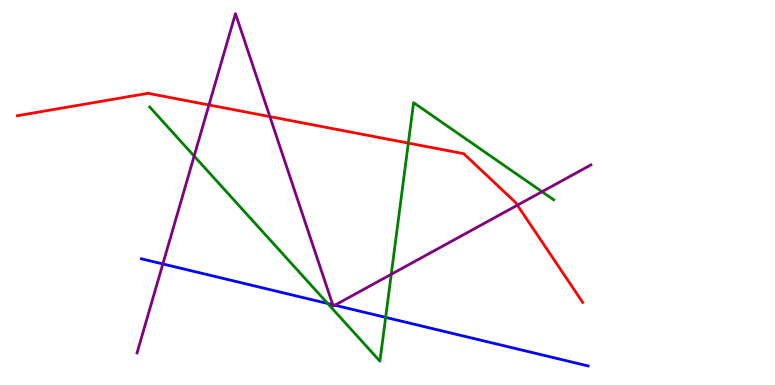[{'lines': ['blue', 'red'], 'intersections': []}, {'lines': ['green', 'red'], 'intersections': [{'x': 5.27, 'y': 6.28}]}, {'lines': ['purple', 'red'], 'intersections': [{'x': 2.7, 'y': 7.27}, {'x': 3.48, 'y': 6.97}, {'x': 6.68, 'y': 4.67}]}, {'lines': ['blue', 'green'], 'intersections': [{'x': 4.23, 'y': 2.12}, {'x': 4.98, 'y': 1.76}]}, {'lines': ['blue', 'purple'], 'intersections': [{'x': 2.1, 'y': 3.14}, {'x': 4.29, 'y': 2.09}, {'x': 4.32, 'y': 2.07}]}, {'lines': ['green', 'purple'], 'intersections': [{'x': 2.51, 'y': 5.95}, {'x': 5.05, 'y': 2.88}, {'x': 6.99, 'y': 5.02}]}]